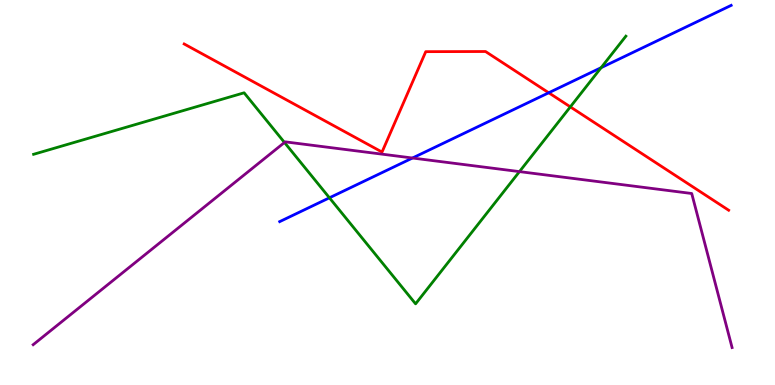[{'lines': ['blue', 'red'], 'intersections': [{'x': 7.08, 'y': 7.59}]}, {'lines': ['green', 'red'], 'intersections': [{'x': 7.36, 'y': 7.22}]}, {'lines': ['purple', 'red'], 'intersections': []}, {'lines': ['blue', 'green'], 'intersections': [{'x': 4.25, 'y': 4.86}, {'x': 7.76, 'y': 8.24}]}, {'lines': ['blue', 'purple'], 'intersections': [{'x': 5.32, 'y': 5.9}]}, {'lines': ['green', 'purple'], 'intersections': [{'x': 3.67, 'y': 6.3}, {'x': 6.7, 'y': 5.54}]}]